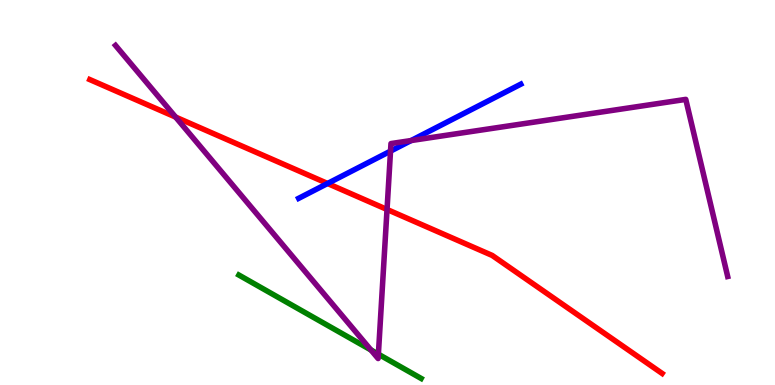[{'lines': ['blue', 'red'], 'intersections': [{'x': 4.23, 'y': 5.23}]}, {'lines': ['green', 'red'], 'intersections': []}, {'lines': ['purple', 'red'], 'intersections': [{'x': 2.27, 'y': 6.96}, {'x': 4.99, 'y': 4.56}]}, {'lines': ['blue', 'green'], 'intersections': []}, {'lines': ['blue', 'purple'], 'intersections': [{'x': 5.04, 'y': 6.07}, {'x': 5.3, 'y': 6.35}]}, {'lines': ['green', 'purple'], 'intersections': [{'x': 4.79, 'y': 0.91}, {'x': 4.88, 'y': 0.8}]}]